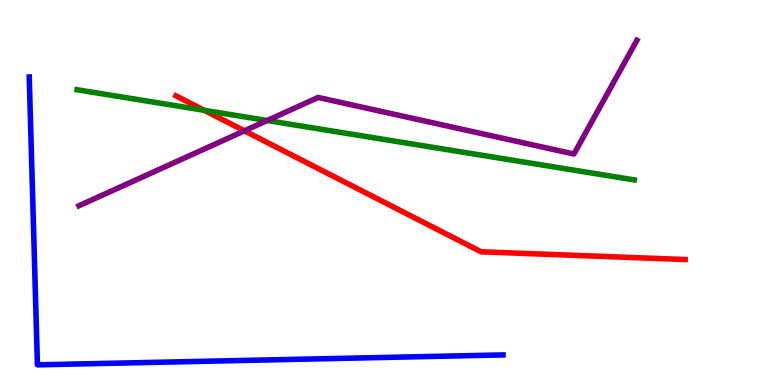[{'lines': ['blue', 'red'], 'intersections': []}, {'lines': ['green', 'red'], 'intersections': [{'x': 2.64, 'y': 7.13}]}, {'lines': ['purple', 'red'], 'intersections': [{'x': 3.15, 'y': 6.6}]}, {'lines': ['blue', 'green'], 'intersections': []}, {'lines': ['blue', 'purple'], 'intersections': []}, {'lines': ['green', 'purple'], 'intersections': [{'x': 3.45, 'y': 6.87}]}]